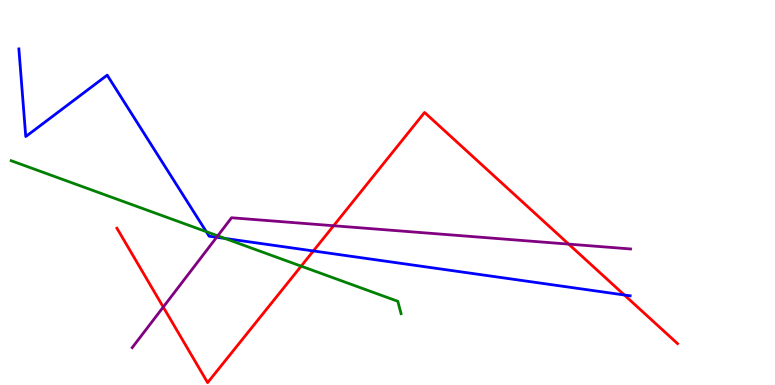[{'lines': ['blue', 'red'], 'intersections': [{'x': 4.04, 'y': 3.48}, {'x': 8.06, 'y': 2.34}]}, {'lines': ['green', 'red'], 'intersections': [{'x': 3.89, 'y': 3.09}]}, {'lines': ['purple', 'red'], 'intersections': [{'x': 2.11, 'y': 2.02}, {'x': 4.3, 'y': 4.14}, {'x': 7.34, 'y': 3.66}]}, {'lines': ['blue', 'green'], 'intersections': [{'x': 2.66, 'y': 3.98}, {'x': 2.9, 'y': 3.81}]}, {'lines': ['blue', 'purple'], 'intersections': [{'x': 2.8, 'y': 3.84}]}, {'lines': ['green', 'purple'], 'intersections': [{'x': 2.81, 'y': 3.87}]}]